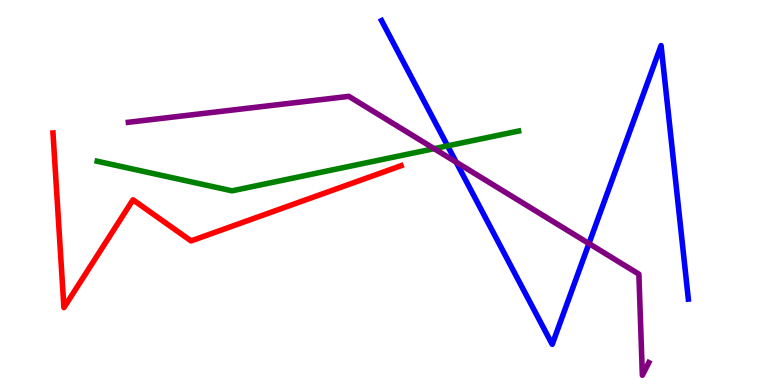[{'lines': ['blue', 'red'], 'intersections': []}, {'lines': ['green', 'red'], 'intersections': []}, {'lines': ['purple', 'red'], 'intersections': []}, {'lines': ['blue', 'green'], 'intersections': [{'x': 5.78, 'y': 6.21}]}, {'lines': ['blue', 'purple'], 'intersections': [{'x': 5.89, 'y': 5.79}, {'x': 7.6, 'y': 3.67}]}, {'lines': ['green', 'purple'], 'intersections': [{'x': 5.6, 'y': 6.14}]}]